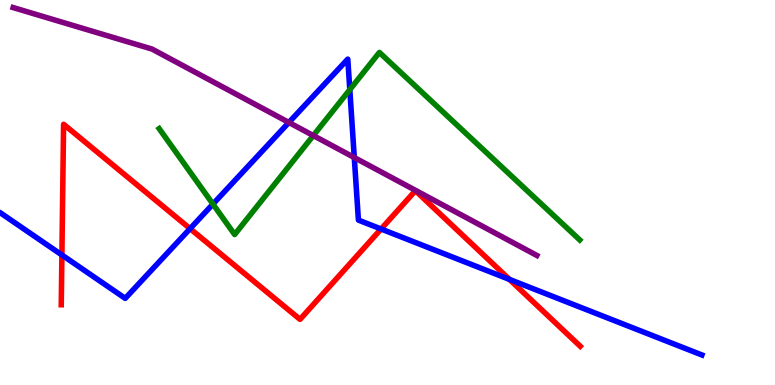[{'lines': ['blue', 'red'], 'intersections': [{'x': 0.799, 'y': 3.38}, {'x': 2.45, 'y': 4.06}, {'x': 4.92, 'y': 4.05}, {'x': 6.57, 'y': 2.74}]}, {'lines': ['green', 'red'], 'intersections': []}, {'lines': ['purple', 'red'], 'intersections': []}, {'lines': ['blue', 'green'], 'intersections': [{'x': 2.75, 'y': 4.7}, {'x': 4.51, 'y': 7.67}]}, {'lines': ['blue', 'purple'], 'intersections': [{'x': 3.73, 'y': 6.82}, {'x': 4.57, 'y': 5.91}]}, {'lines': ['green', 'purple'], 'intersections': [{'x': 4.04, 'y': 6.48}]}]